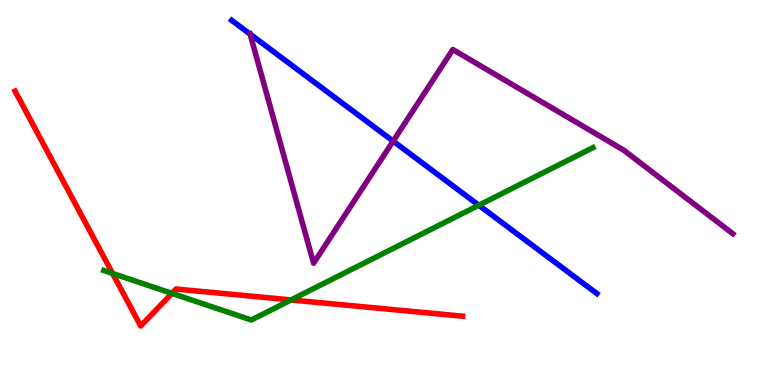[{'lines': ['blue', 'red'], 'intersections': []}, {'lines': ['green', 'red'], 'intersections': [{'x': 1.45, 'y': 2.9}, {'x': 2.22, 'y': 2.38}, {'x': 3.76, 'y': 2.21}]}, {'lines': ['purple', 'red'], 'intersections': []}, {'lines': ['blue', 'green'], 'intersections': [{'x': 6.18, 'y': 4.67}]}, {'lines': ['blue', 'purple'], 'intersections': [{'x': 3.23, 'y': 9.11}, {'x': 5.07, 'y': 6.33}]}, {'lines': ['green', 'purple'], 'intersections': []}]